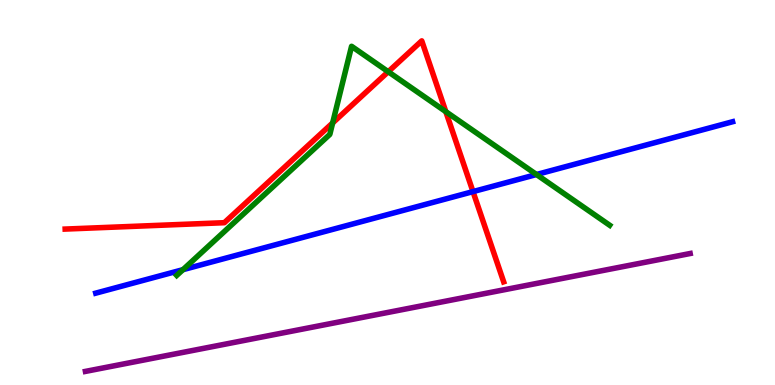[{'lines': ['blue', 'red'], 'intersections': [{'x': 6.1, 'y': 5.02}]}, {'lines': ['green', 'red'], 'intersections': [{'x': 4.29, 'y': 6.81}, {'x': 5.01, 'y': 8.14}, {'x': 5.75, 'y': 7.1}]}, {'lines': ['purple', 'red'], 'intersections': []}, {'lines': ['blue', 'green'], 'intersections': [{'x': 2.36, 'y': 3.0}, {'x': 6.92, 'y': 5.47}]}, {'lines': ['blue', 'purple'], 'intersections': []}, {'lines': ['green', 'purple'], 'intersections': []}]